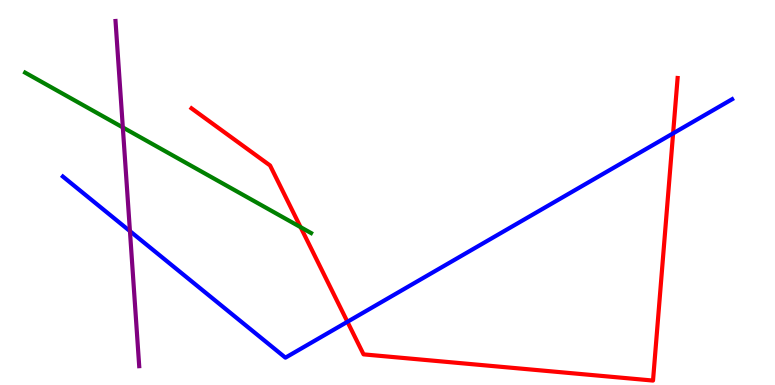[{'lines': ['blue', 'red'], 'intersections': [{'x': 4.48, 'y': 1.64}, {'x': 8.69, 'y': 6.54}]}, {'lines': ['green', 'red'], 'intersections': [{'x': 3.88, 'y': 4.1}]}, {'lines': ['purple', 'red'], 'intersections': []}, {'lines': ['blue', 'green'], 'intersections': []}, {'lines': ['blue', 'purple'], 'intersections': [{'x': 1.68, 'y': 4.0}]}, {'lines': ['green', 'purple'], 'intersections': [{'x': 1.58, 'y': 6.69}]}]